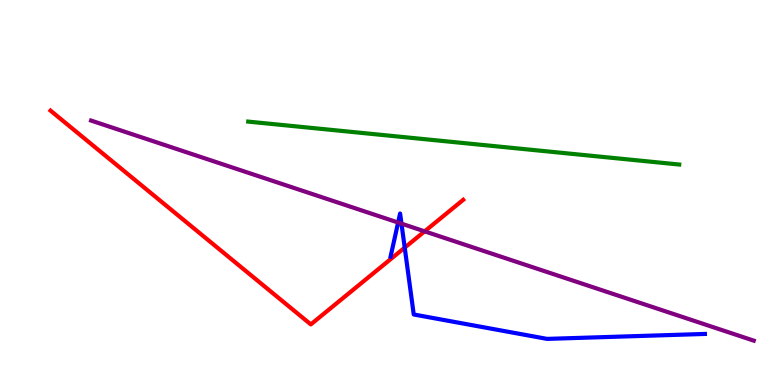[{'lines': ['blue', 'red'], 'intersections': [{'x': 5.22, 'y': 3.57}]}, {'lines': ['green', 'red'], 'intersections': []}, {'lines': ['purple', 'red'], 'intersections': [{'x': 5.48, 'y': 3.99}]}, {'lines': ['blue', 'green'], 'intersections': []}, {'lines': ['blue', 'purple'], 'intersections': [{'x': 5.14, 'y': 4.22}, {'x': 5.18, 'y': 4.19}]}, {'lines': ['green', 'purple'], 'intersections': []}]